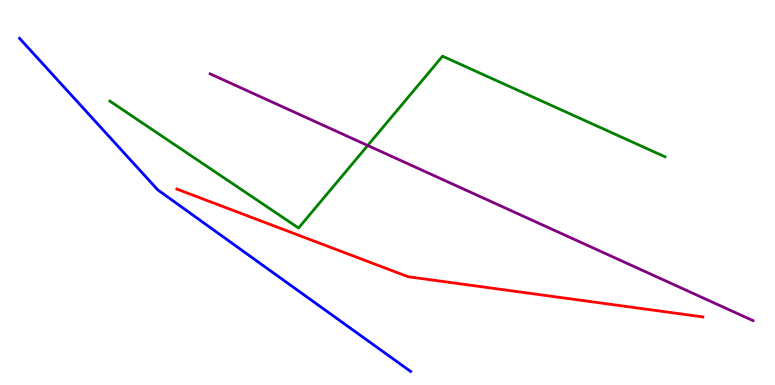[{'lines': ['blue', 'red'], 'intersections': []}, {'lines': ['green', 'red'], 'intersections': []}, {'lines': ['purple', 'red'], 'intersections': []}, {'lines': ['blue', 'green'], 'intersections': []}, {'lines': ['blue', 'purple'], 'intersections': []}, {'lines': ['green', 'purple'], 'intersections': [{'x': 4.74, 'y': 6.22}]}]